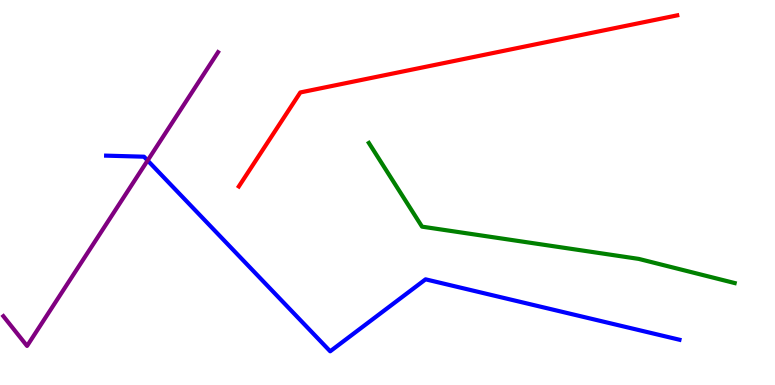[{'lines': ['blue', 'red'], 'intersections': []}, {'lines': ['green', 'red'], 'intersections': []}, {'lines': ['purple', 'red'], 'intersections': []}, {'lines': ['blue', 'green'], 'intersections': []}, {'lines': ['blue', 'purple'], 'intersections': [{'x': 1.9, 'y': 5.83}]}, {'lines': ['green', 'purple'], 'intersections': []}]